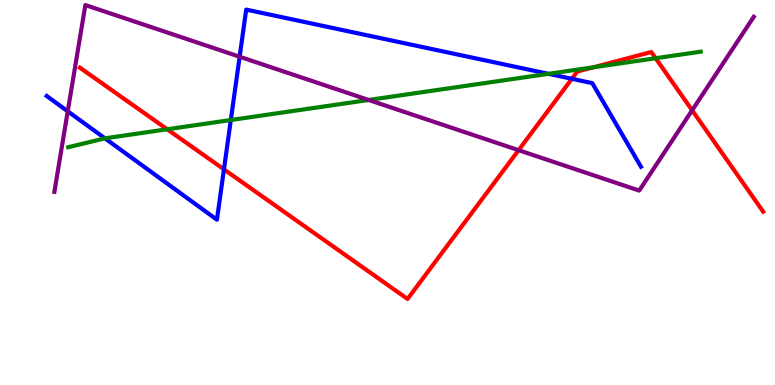[{'lines': ['blue', 'red'], 'intersections': [{'x': 2.89, 'y': 5.6}, {'x': 7.38, 'y': 7.95}]}, {'lines': ['green', 'red'], 'intersections': [{'x': 2.16, 'y': 6.64}, {'x': 7.66, 'y': 8.25}, {'x': 8.46, 'y': 8.49}]}, {'lines': ['purple', 'red'], 'intersections': [{'x': 6.69, 'y': 6.1}, {'x': 8.93, 'y': 7.14}]}, {'lines': ['blue', 'green'], 'intersections': [{'x': 1.35, 'y': 6.41}, {'x': 2.98, 'y': 6.88}, {'x': 7.08, 'y': 8.08}]}, {'lines': ['blue', 'purple'], 'intersections': [{'x': 0.874, 'y': 7.11}, {'x': 3.09, 'y': 8.53}]}, {'lines': ['green', 'purple'], 'intersections': [{'x': 4.76, 'y': 7.4}]}]